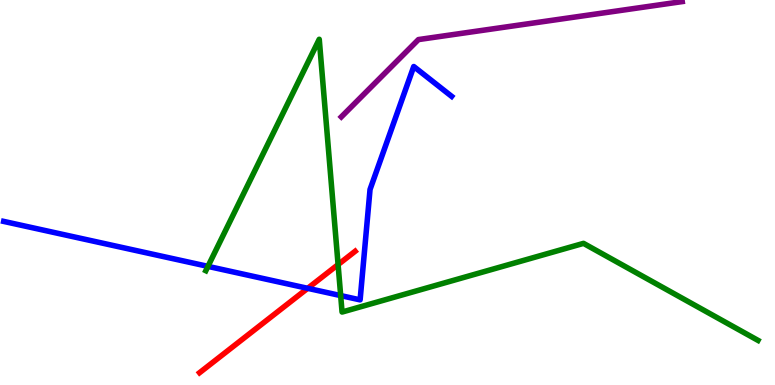[{'lines': ['blue', 'red'], 'intersections': [{'x': 3.97, 'y': 2.51}]}, {'lines': ['green', 'red'], 'intersections': [{'x': 4.36, 'y': 3.13}]}, {'lines': ['purple', 'red'], 'intersections': []}, {'lines': ['blue', 'green'], 'intersections': [{'x': 2.68, 'y': 3.08}, {'x': 4.4, 'y': 2.32}]}, {'lines': ['blue', 'purple'], 'intersections': []}, {'lines': ['green', 'purple'], 'intersections': []}]